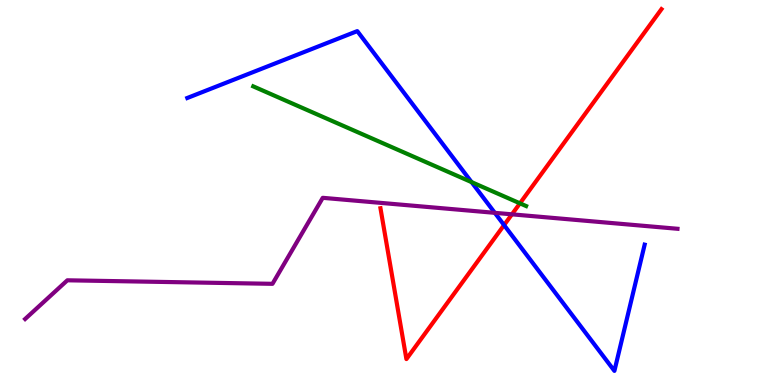[{'lines': ['blue', 'red'], 'intersections': [{'x': 6.5, 'y': 4.15}]}, {'lines': ['green', 'red'], 'intersections': [{'x': 6.71, 'y': 4.72}]}, {'lines': ['purple', 'red'], 'intersections': [{'x': 6.61, 'y': 4.43}]}, {'lines': ['blue', 'green'], 'intersections': [{'x': 6.08, 'y': 5.27}]}, {'lines': ['blue', 'purple'], 'intersections': [{'x': 6.38, 'y': 4.47}]}, {'lines': ['green', 'purple'], 'intersections': []}]